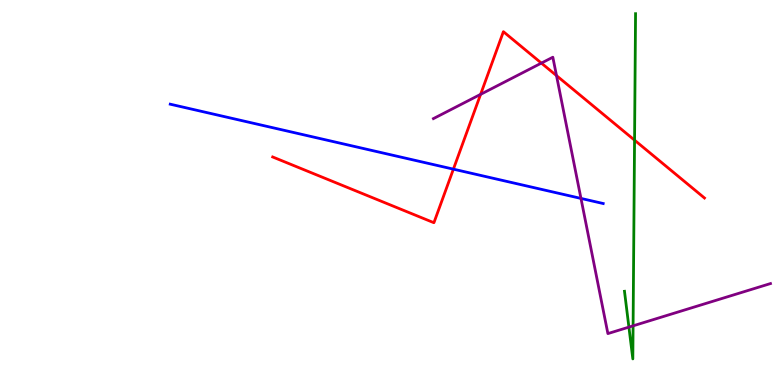[{'lines': ['blue', 'red'], 'intersections': [{'x': 5.85, 'y': 5.61}]}, {'lines': ['green', 'red'], 'intersections': [{'x': 8.19, 'y': 6.36}]}, {'lines': ['purple', 'red'], 'intersections': [{'x': 6.2, 'y': 7.55}, {'x': 6.99, 'y': 8.36}, {'x': 7.18, 'y': 8.04}]}, {'lines': ['blue', 'green'], 'intersections': []}, {'lines': ['blue', 'purple'], 'intersections': [{'x': 7.5, 'y': 4.85}]}, {'lines': ['green', 'purple'], 'intersections': [{'x': 8.11, 'y': 1.5}, {'x': 8.17, 'y': 1.54}]}]